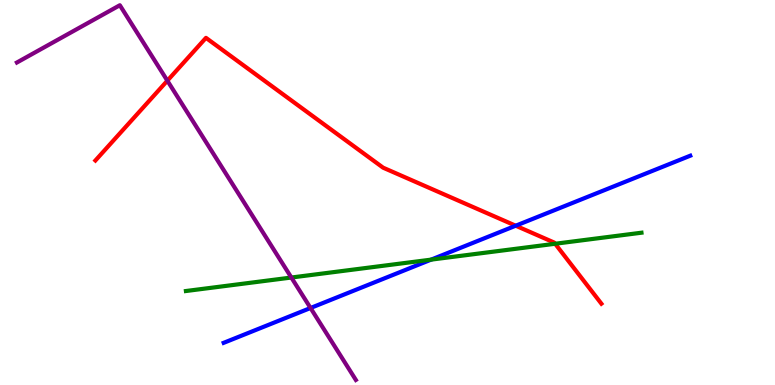[{'lines': ['blue', 'red'], 'intersections': [{'x': 6.65, 'y': 4.14}]}, {'lines': ['green', 'red'], 'intersections': [{'x': 7.16, 'y': 3.67}]}, {'lines': ['purple', 'red'], 'intersections': [{'x': 2.16, 'y': 7.9}]}, {'lines': ['blue', 'green'], 'intersections': [{'x': 5.56, 'y': 3.26}]}, {'lines': ['blue', 'purple'], 'intersections': [{'x': 4.01, 'y': 2.0}]}, {'lines': ['green', 'purple'], 'intersections': [{'x': 3.76, 'y': 2.79}]}]